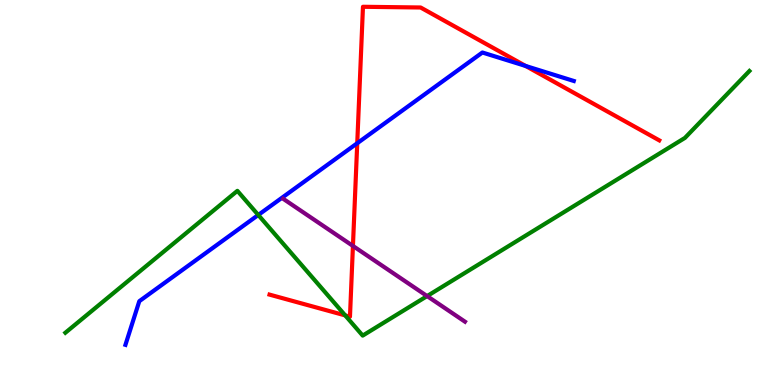[{'lines': ['blue', 'red'], 'intersections': [{'x': 4.61, 'y': 6.28}, {'x': 6.78, 'y': 8.29}]}, {'lines': ['green', 'red'], 'intersections': [{'x': 4.45, 'y': 1.81}]}, {'lines': ['purple', 'red'], 'intersections': [{'x': 4.55, 'y': 3.61}]}, {'lines': ['blue', 'green'], 'intersections': [{'x': 3.33, 'y': 4.42}]}, {'lines': ['blue', 'purple'], 'intersections': []}, {'lines': ['green', 'purple'], 'intersections': [{'x': 5.51, 'y': 2.31}]}]